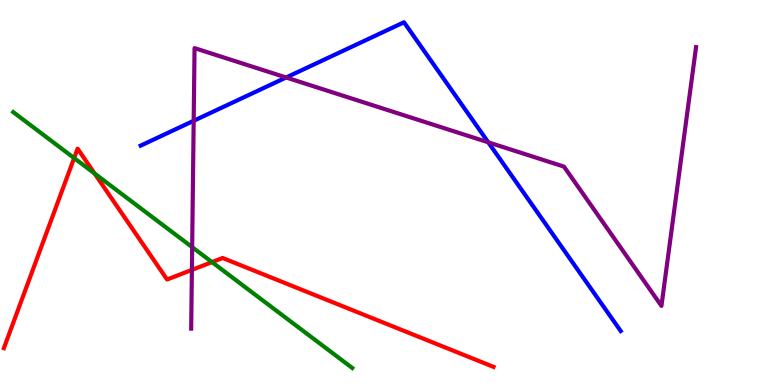[{'lines': ['blue', 'red'], 'intersections': []}, {'lines': ['green', 'red'], 'intersections': [{'x': 0.957, 'y': 5.89}, {'x': 1.22, 'y': 5.49}, {'x': 2.74, 'y': 3.19}]}, {'lines': ['purple', 'red'], 'intersections': [{'x': 2.48, 'y': 2.99}]}, {'lines': ['blue', 'green'], 'intersections': []}, {'lines': ['blue', 'purple'], 'intersections': [{'x': 2.5, 'y': 6.86}, {'x': 3.69, 'y': 7.99}, {'x': 6.3, 'y': 6.3}]}, {'lines': ['green', 'purple'], 'intersections': [{'x': 2.48, 'y': 3.58}]}]